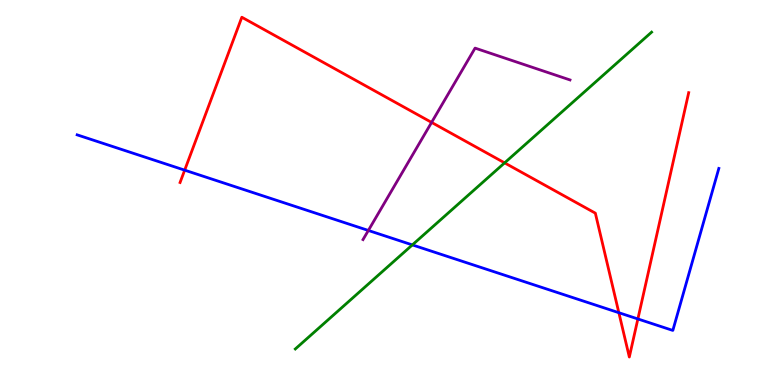[{'lines': ['blue', 'red'], 'intersections': [{'x': 2.38, 'y': 5.58}, {'x': 7.99, 'y': 1.88}, {'x': 8.23, 'y': 1.72}]}, {'lines': ['green', 'red'], 'intersections': [{'x': 6.51, 'y': 5.77}]}, {'lines': ['purple', 'red'], 'intersections': [{'x': 5.57, 'y': 6.82}]}, {'lines': ['blue', 'green'], 'intersections': [{'x': 5.32, 'y': 3.64}]}, {'lines': ['blue', 'purple'], 'intersections': [{'x': 4.75, 'y': 4.01}]}, {'lines': ['green', 'purple'], 'intersections': []}]